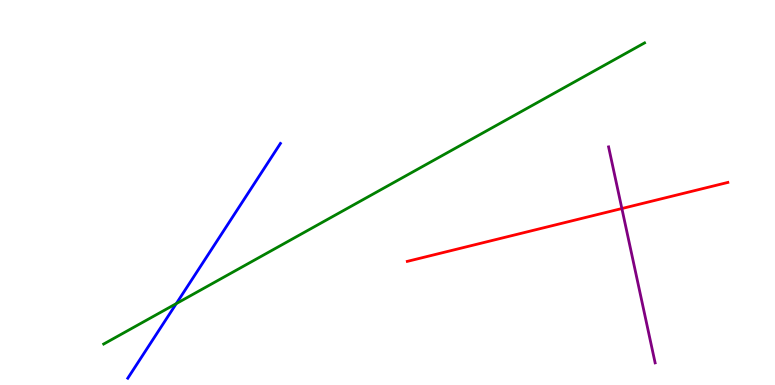[{'lines': ['blue', 'red'], 'intersections': []}, {'lines': ['green', 'red'], 'intersections': []}, {'lines': ['purple', 'red'], 'intersections': [{'x': 8.02, 'y': 4.58}]}, {'lines': ['blue', 'green'], 'intersections': [{'x': 2.27, 'y': 2.11}]}, {'lines': ['blue', 'purple'], 'intersections': []}, {'lines': ['green', 'purple'], 'intersections': []}]